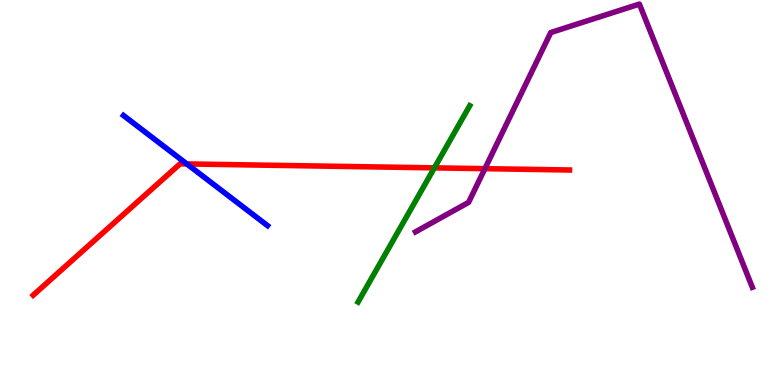[{'lines': ['blue', 'red'], 'intersections': [{'x': 2.41, 'y': 5.74}]}, {'lines': ['green', 'red'], 'intersections': [{'x': 5.6, 'y': 5.64}]}, {'lines': ['purple', 'red'], 'intersections': [{'x': 6.26, 'y': 5.62}]}, {'lines': ['blue', 'green'], 'intersections': []}, {'lines': ['blue', 'purple'], 'intersections': []}, {'lines': ['green', 'purple'], 'intersections': []}]